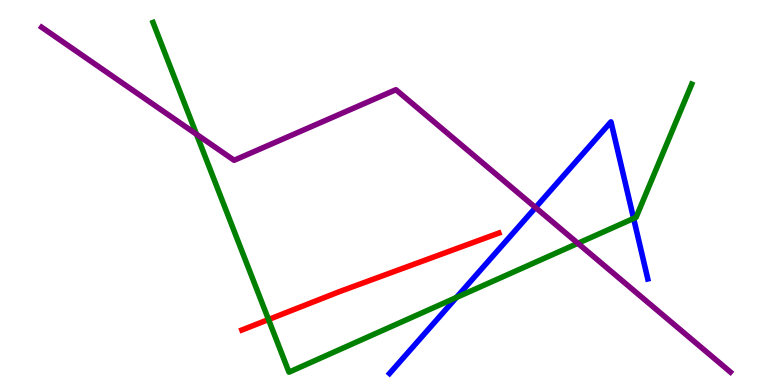[{'lines': ['blue', 'red'], 'intersections': []}, {'lines': ['green', 'red'], 'intersections': [{'x': 3.46, 'y': 1.7}]}, {'lines': ['purple', 'red'], 'intersections': []}, {'lines': ['blue', 'green'], 'intersections': [{'x': 5.89, 'y': 2.27}, {'x': 8.18, 'y': 4.33}]}, {'lines': ['blue', 'purple'], 'intersections': [{'x': 6.91, 'y': 4.61}]}, {'lines': ['green', 'purple'], 'intersections': [{'x': 2.54, 'y': 6.51}, {'x': 7.46, 'y': 3.68}]}]